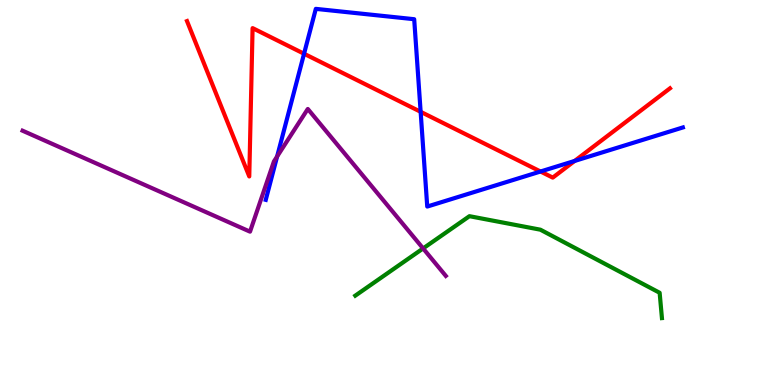[{'lines': ['blue', 'red'], 'intersections': [{'x': 3.92, 'y': 8.6}, {'x': 5.43, 'y': 7.1}, {'x': 6.97, 'y': 5.55}, {'x': 7.41, 'y': 5.82}]}, {'lines': ['green', 'red'], 'intersections': []}, {'lines': ['purple', 'red'], 'intersections': []}, {'lines': ['blue', 'green'], 'intersections': []}, {'lines': ['blue', 'purple'], 'intersections': [{'x': 3.58, 'y': 5.94}]}, {'lines': ['green', 'purple'], 'intersections': [{'x': 5.46, 'y': 3.55}]}]